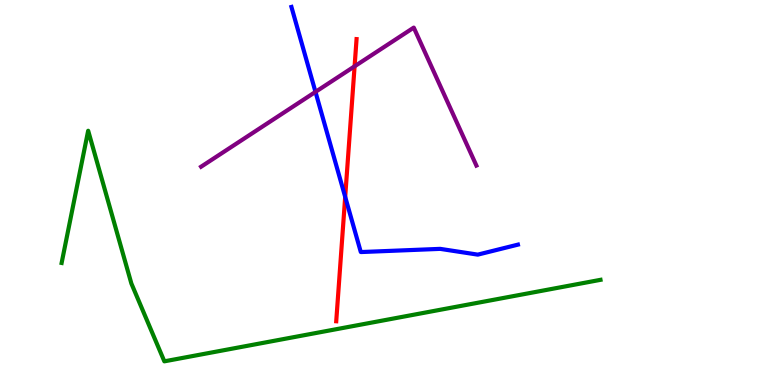[{'lines': ['blue', 'red'], 'intersections': [{'x': 4.45, 'y': 4.89}]}, {'lines': ['green', 'red'], 'intersections': []}, {'lines': ['purple', 'red'], 'intersections': [{'x': 4.58, 'y': 8.28}]}, {'lines': ['blue', 'green'], 'intersections': []}, {'lines': ['blue', 'purple'], 'intersections': [{'x': 4.07, 'y': 7.61}]}, {'lines': ['green', 'purple'], 'intersections': []}]